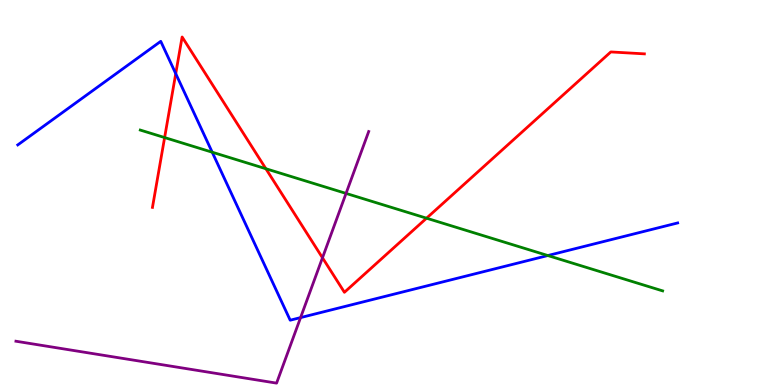[{'lines': ['blue', 'red'], 'intersections': [{'x': 2.27, 'y': 8.09}]}, {'lines': ['green', 'red'], 'intersections': [{'x': 2.12, 'y': 6.43}, {'x': 3.43, 'y': 5.62}, {'x': 5.5, 'y': 4.33}]}, {'lines': ['purple', 'red'], 'intersections': [{'x': 4.16, 'y': 3.3}]}, {'lines': ['blue', 'green'], 'intersections': [{'x': 2.74, 'y': 6.05}, {'x': 7.07, 'y': 3.36}]}, {'lines': ['blue', 'purple'], 'intersections': [{'x': 3.88, 'y': 1.75}]}, {'lines': ['green', 'purple'], 'intersections': [{'x': 4.47, 'y': 4.98}]}]